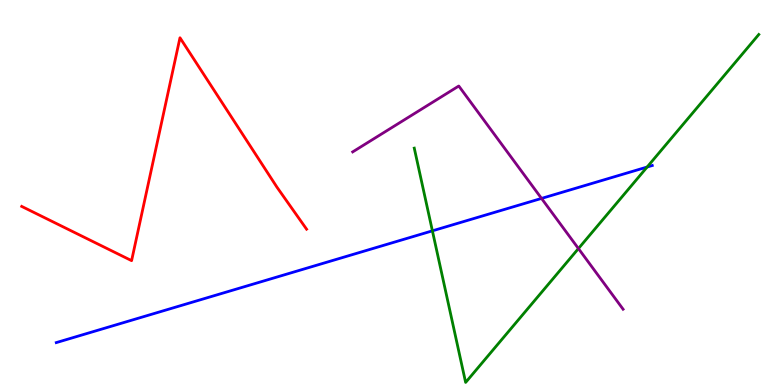[{'lines': ['blue', 'red'], 'intersections': []}, {'lines': ['green', 'red'], 'intersections': []}, {'lines': ['purple', 'red'], 'intersections': []}, {'lines': ['blue', 'green'], 'intersections': [{'x': 5.58, 'y': 4.0}, {'x': 8.35, 'y': 5.66}]}, {'lines': ['blue', 'purple'], 'intersections': [{'x': 6.99, 'y': 4.85}]}, {'lines': ['green', 'purple'], 'intersections': [{'x': 7.46, 'y': 3.54}]}]